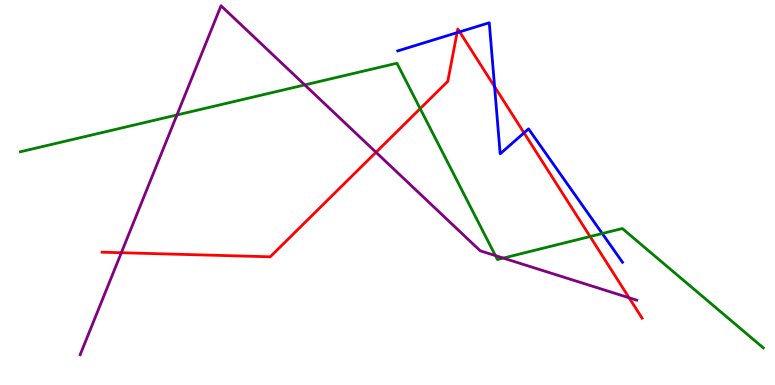[{'lines': ['blue', 'red'], 'intersections': [{'x': 5.9, 'y': 9.15}, {'x': 5.93, 'y': 9.17}, {'x': 6.38, 'y': 7.75}, {'x': 6.76, 'y': 6.55}]}, {'lines': ['green', 'red'], 'intersections': [{'x': 5.42, 'y': 7.18}, {'x': 7.61, 'y': 3.86}]}, {'lines': ['purple', 'red'], 'intersections': [{'x': 1.57, 'y': 3.44}, {'x': 4.85, 'y': 6.04}, {'x': 8.12, 'y': 2.27}]}, {'lines': ['blue', 'green'], 'intersections': [{'x': 7.77, 'y': 3.93}]}, {'lines': ['blue', 'purple'], 'intersections': []}, {'lines': ['green', 'purple'], 'intersections': [{'x': 2.28, 'y': 7.01}, {'x': 3.93, 'y': 7.79}, {'x': 6.39, 'y': 3.36}, {'x': 6.49, 'y': 3.3}]}]